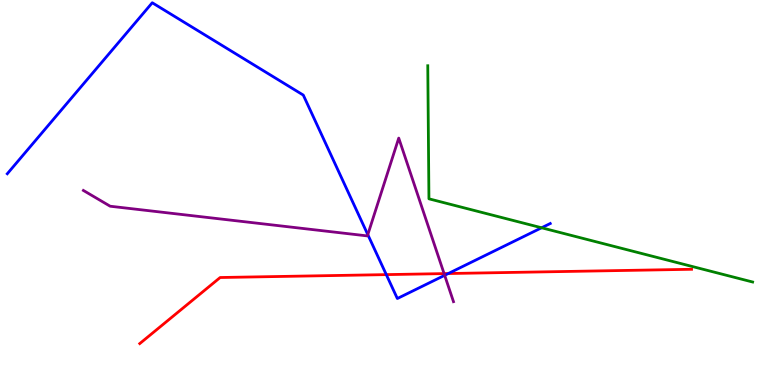[{'lines': ['blue', 'red'], 'intersections': [{'x': 4.98, 'y': 2.87}, {'x': 5.78, 'y': 2.9}]}, {'lines': ['green', 'red'], 'intersections': []}, {'lines': ['purple', 'red'], 'intersections': [{'x': 5.73, 'y': 2.89}]}, {'lines': ['blue', 'green'], 'intersections': [{'x': 6.99, 'y': 4.08}]}, {'lines': ['blue', 'purple'], 'intersections': [{'x': 4.75, 'y': 3.91}, {'x': 5.74, 'y': 2.85}]}, {'lines': ['green', 'purple'], 'intersections': []}]